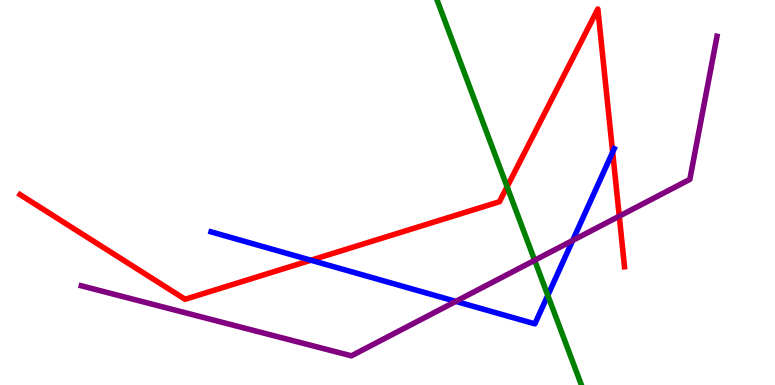[{'lines': ['blue', 'red'], 'intersections': [{'x': 4.01, 'y': 3.24}, {'x': 7.91, 'y': 6.05}]}, {'lines': ['green', 'red'], 'intersections': [{'x': 6.54, 'y': 5.15}]}, {'lines': ['purple', 'red'], 'intersections': [{'x': 7.99, 'y': 4.39}]}, {'lines': ['blue', 'green'], 'intersections': [{'x': 7.07, 'y': 2.33}]}, {'lines': ['blue', 'purple'], 'intersections': [{'x': 5.88, 'y': 2.17}, {'x': 7.39, 'y': 3.75}]}, {'lines': ['green', 'purple'], 'intersections': [{'x': 6.9, 'y': 3.24}]}]